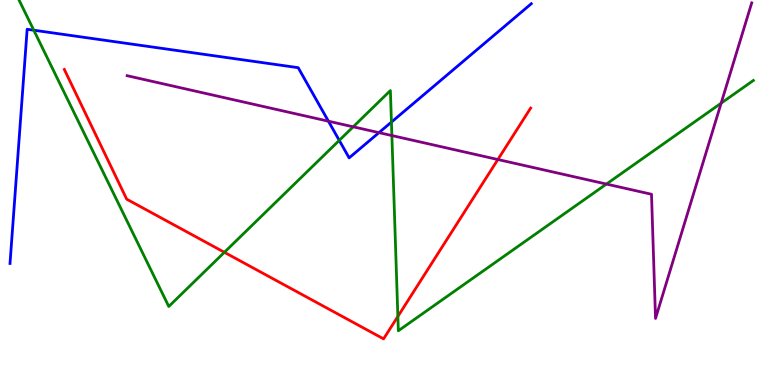[{'lines': ['blue', 'red'], 'intersections': []}, {'lines': ['green', 'red'], 'intersections': [{'x': 2.9, 'y': 3.45}, {'x': 5.13, 'y': 1.78}]}, {'lines': ['purple', 'red'], 'intersections': [{'x': 6.42, 'y': 5.86}]}, {'lines': ['blue', 'green'], 'intersections': [{'x': 0.436, 'y': 9.22}, {'x': 4.38, 'y': 6.35}, {'x': 5.05, 'y': 6.83}]}, {'lines': ['blue', 'purple'], 'intersections': [{'x': 4.24, 'y': 6.85}, {'x': 4.89, 'y': 6.55}]}, {'lines': ['green', 'purple'], 'intersections': [{'x': 4.56, 'y': 6.71}, {'x': 5.06, 'y': 6.48}, {'x': 7.82, 'y': 5.22}, {'x': 9.31, 'y': 7.32}]}]